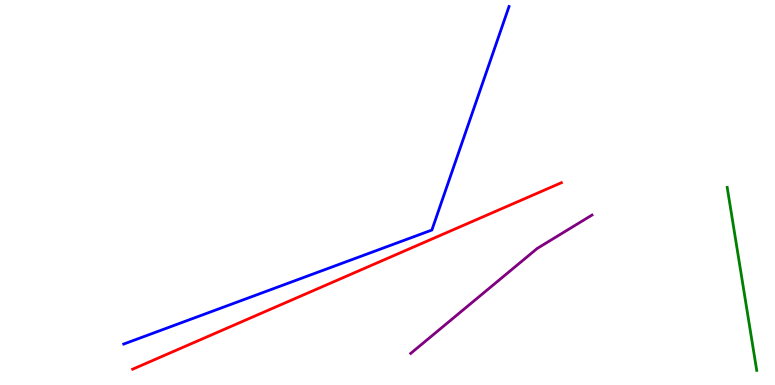[{'lines': ['blue', 'red'], 'intersections': []}, {'lines': ['green', 'red'], 'intersections': []}, {'lines': ['purple', 'red'], 'intersections': []}, {'lines': ['blue', 'green'], 'intersections': []}, {'lines': ['blue', 'purple'], 'intersections': []}, {'lines': ['green', 'purple'], 'intersections': []}]